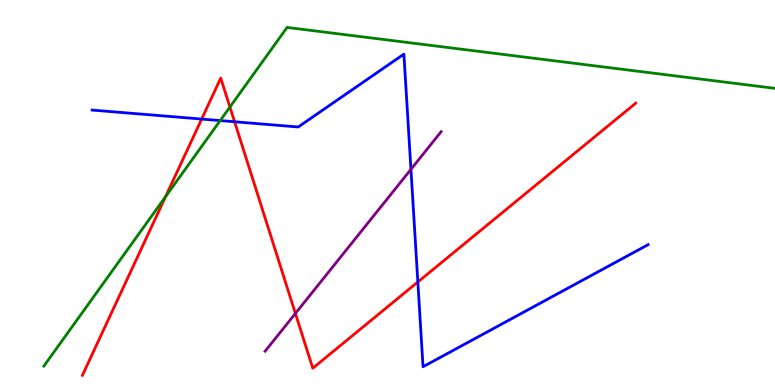[{'lines': ['blue', 'red'], 'intersections': [{'x': 2.6, 'y': 6.91}, {'x': 3.03, 'y': 6.84}, {'x': 5.39, 'y': 2.68}]}, {'lines': ['green', 'red'], 'intersections': [{'x': 2.14, 'y': 4.89}, {'x': 2.97, 'y': 7.22}]}, {'lines': ['purple', 'red'], 'intersections': [{'x': 3.81, 'y': 1.86}]}, {'lines': ['blue', 'green'], 'intersections': [{'x': 2.84, 'y': 6.87}]}, {'lines': ['blue', 'purple'], 'intersections': [{'x': 5.3, 'y': 5.6}]}, {'lines': ['green', 'purple'], 'intersections': []}]